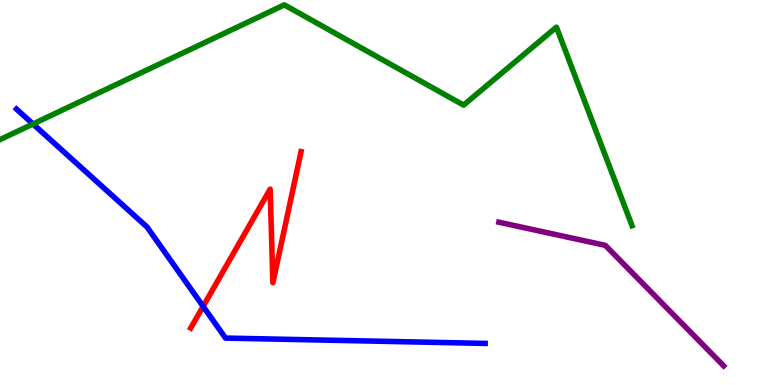[{'lines': ['blue', 'red'], 'intersections': [{'x': 2.62, 'y': 2.04}]}, {'lines': ['green', 'red'], 'intersections': []}, {'lines': ['purple', 'red'], 'intersections': []}, {'lines': ['blue', 'green'], 'intersections': [{'x': 0.426, 'y': 6.78}]}, {'lines': ['blue', 'purple'], 'intersections': []}, {'lines': ['green', 'purple'], 'intersections': []}]